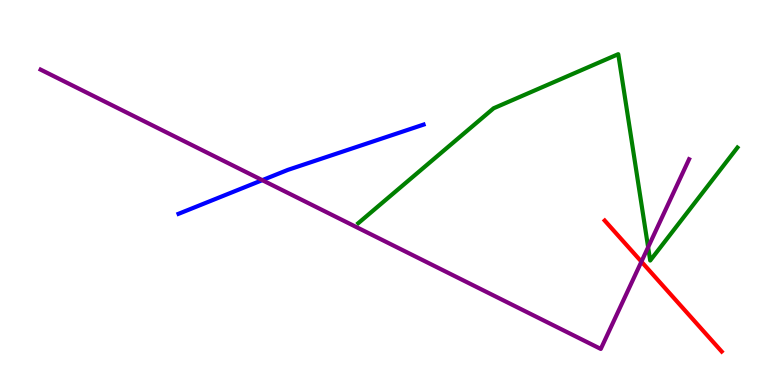[{'lines': ['blue', 'red'], 'intersections': []}, {'lines': ['green', 'red'], 'intersections': []}, {'lines': ['purple', 'red'], 'intersections': [{'x': 8.28, 'y': 3.2}]}, {'lines': ['blue', 'green'], 'intersections': []}, {'lines': ['blue', 'purple'], 'intersections': [{'x': 3.38, 'y': 5.32}]}, {'lines': ['green', 'purple'], 'intersections': [{'x': 8.36, 'y': 3.58}]}]